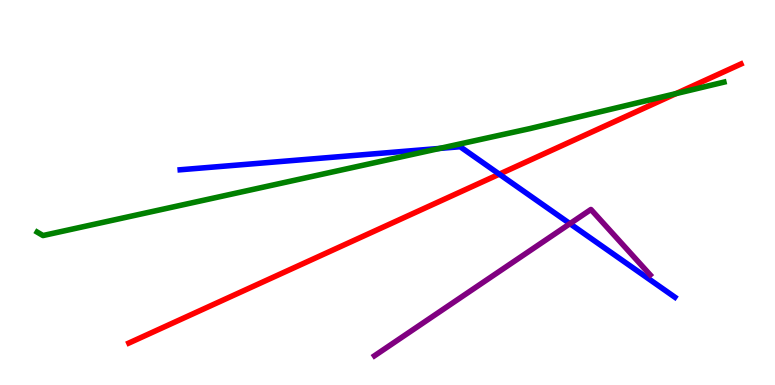[{'lines': ['blue', 'red'], 'intersections': [{'x': 6.44, 'y': 5.48}]}, {'lines': ['green', 'red'], 'intersections': [{'x': 8.72, 'y': 7.57}]}, {'lines': ['purple', 'red'], 'intersections': []}, {'lines': ['blue', 'green'], 'intersections': [{'x': 5.67, 'y': 6.14}]}, {'lines': ['blue', 'purple'], 'intersections': [{'x': 7.35, 'y': 4.19}]}, {'lines': ['green', 'purple'], 'intersections': []}]